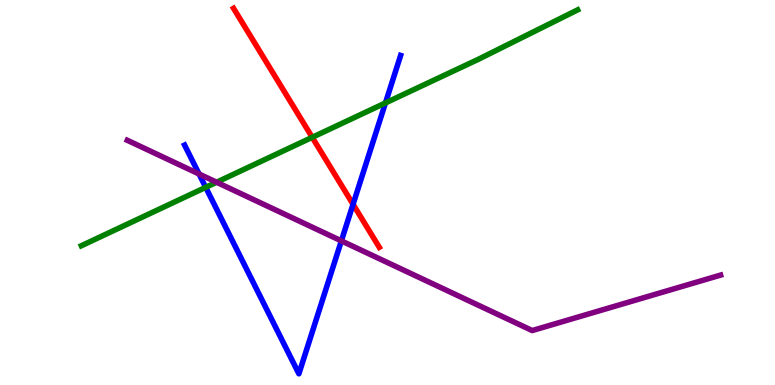[{'lines': ['blue', 'red'], 'intersections': [{'x': 4.56, 'y': 4.69}]}, {'lines': ['green', 'red'], 'intersections': [{'x': 4.03, 'y': 6.43}]}, {'lines': ['purple', 'red'], 'intersections': []}, {'lines': ['blue', 'green'], 'intersections': [{'x': 2.65, 'y': 5.13}, {'x': 4.97, 'y': 7.33}]}, {'lines': ['blue', 'purple'], 'intersections': [{'x': 2.57, 'y': 5.48}, {'x': 4.4, 'y': 3.74}]}, {'lines': ['green', 'purple'], 'intersections': [{'x': 2.79, 'y': 5.27}]}]